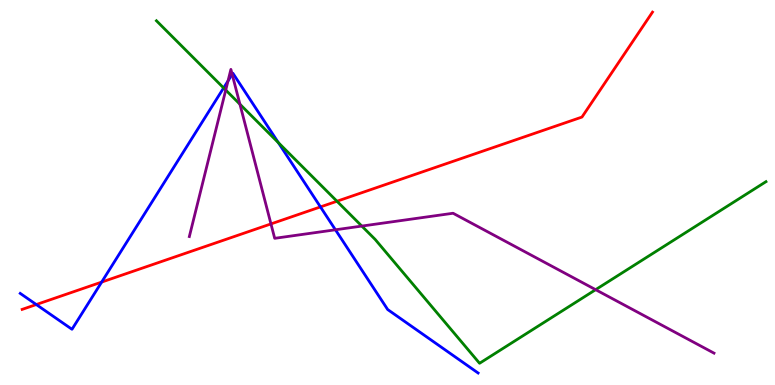[{'lines': ['blue', 'red'], 'intersections': [{'x': 0.468, 'y': 2.09}, {'x': 1.31, 'y': 2.67}, {'x': 4.13, 'y': 4.63}]}, {'lines': ['green', 'red'], 'intersections': [{'x': 4.35, 'y': 4.77}]}, {'lines': ['purple', 'red'], 'intersections': [{'x': 3.5, 'y': 4.18}]}, {'lines': ['blue', 'green'], 'intersections': [{'x': 2.89, 'y': 7.72}, {'x': 3.59, 'y': 6.3}]}, {'lines': ['blue', 'purple'], 'intersections': [{'x': 2.94, 'y': 7.9}, {'x': 3.0, 'y': 8.07}, {'x': 4.33, 'y': 4.03}]}, {'lines': ['green', 'purple'], 'intersections': [{'x': 2.91, 'y': 7.66}, {'x': 3.1, 'y': 7.29}, {'x': 4.67, 'y': 4.13}, {'x': 7.69, 'y': 2.48}]}]